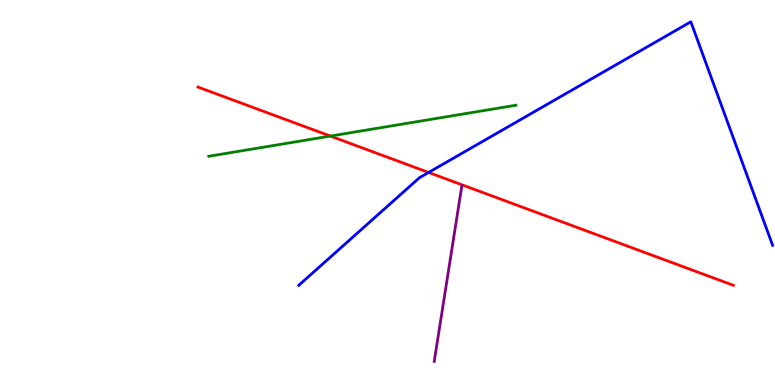[{'lines': ['blue', 'red'], 'intersections': [{'x': 5.53, 'y': 5.52}]}, {'lines': ['green', 'red'], 'intersections': [{'x': 4.26, 'y': 6.47}]}, {'lines': ['purple', 'red'], 'intersections': []}, {'lines': ['blue', 'green'], 'intersections': []}, {'lines': ['blue', 'purple'], 'intersections': []}, {'lines': ['green', 'purple'], 'intersections': []}]